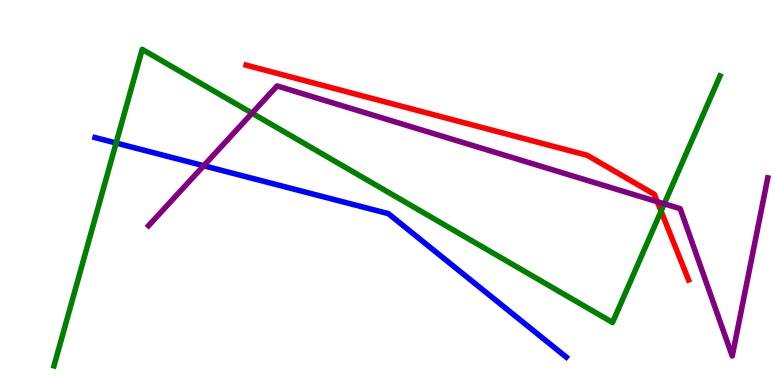[{'lines': ['blue', 'red'], 'intersections': []}, {'lines': ['green', 'red'], 'intersections': [{'x': 8.53, 'y': 4.52}]}, {'lines': ['purple', 'red'], 'intersections': [{'x': 8.48, 'y': 4.76}]}, {'lines': ['blue', 'green'], 'intersections': [{'x': 1.5, 'y': 6.29}]}, {'lines': ['blue', 'purple'], 'intersections': [{'x': 2.63, 'y': 5.7}]}, {'lines': ['green', 'purple'], 'intersections': [{'x': 3.25, 'y': 7.06}, {'x': 8.57, 'y': 4.71}]}]